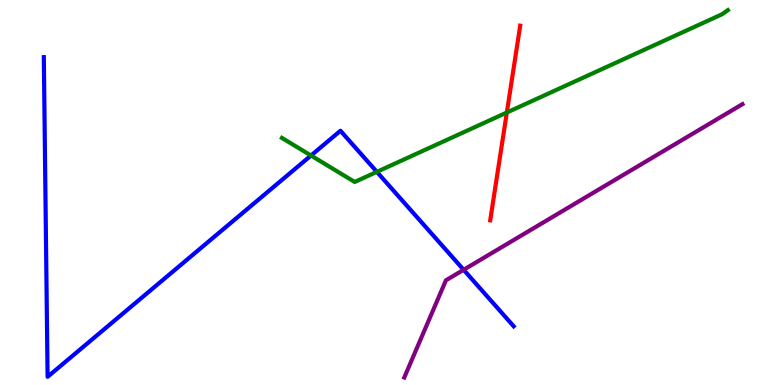[{'lines': ['blue', 'red'], 'intersections': []}, {'lines': ['green', 'red'], 'intersections': [{'x': 6.54, 'y': 7.08}]}, {'lines': ['purple', 'red'], 'intersections': []}, {'lines': ['blue', 'green'], 'intersections': [{'x': 4.01, 'y': 5.96}, {'x': 4.86, 'y': 5.54}]}, {'lines': ['blue', 'purple'], 'intersections': [{'x': 5.98, 'y': 2.99}]}, {'lines': ['green', 'purple'], 'intersections': []}]